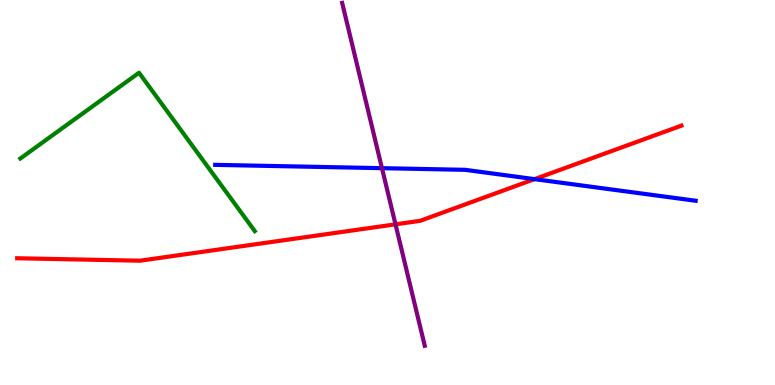[{'lines': ['blue', 'red'], 'intersections': [{'x': 6.9, 'y': 5.35}]}, {'lines': ['green', 'red'], 'intersections': []}, {'lines': ['purple', 'red'], 'intersections': [{'x': 5.1, 'y': 4.17}]}, {'lines': ['blue', 'green'], 'intersections': []}, {'lines': ['blue', 'purple'], 'intersections': [{'x': 4.93, 'y': 5.63}]}, {'lines': ['green', 'purple'], 'intersections': []}]